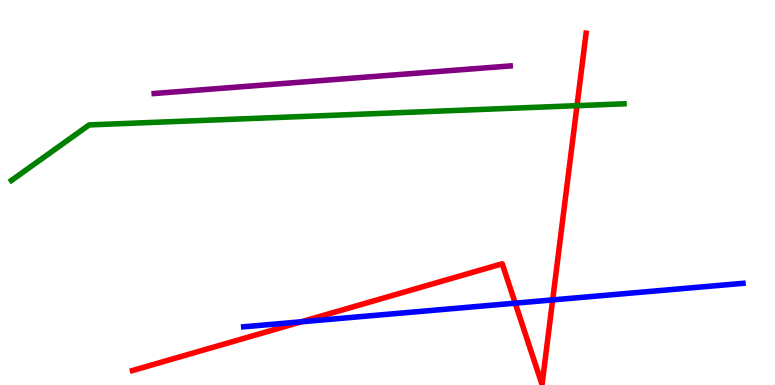[{'lines': ['blue', 'red'], 'intersections': [{'x': 3.89, 'y': 1.64}, {'x': 6.65, 'y': 2.13}, {'x': 7.13, 'y': 2.21}]}, {'lines': ['green', 'red'], 'intersections': [{'x': 7.45, 'y': 7.26}]}, {'lines': ['purple', 'red'], 'intersections': []}, {'lines': ['blue', 'green'], 'intersections': []}, {'lines': ['blue', 'purple'], 'intersections': []}, {'lines': ['green', 'purple'], 'intersections': []}]